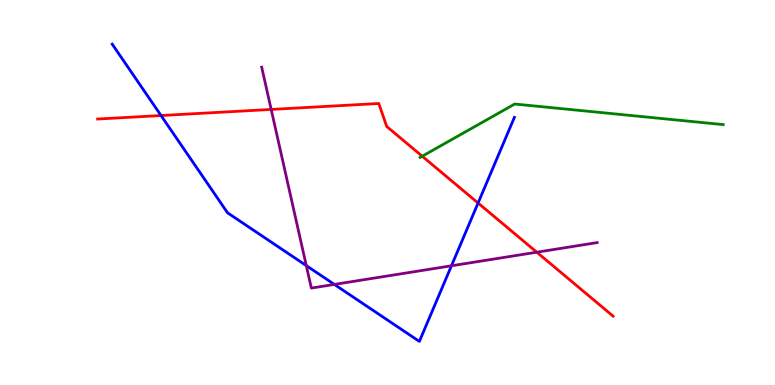[{'lines': ['blue', 'red'], 'intersections': [{'x': 2.08, 'y': 7.0}, {'x': 6.17, 'y': 4.73}]}, {'lines': ['green', 'red'], 'intersections': [{'x': 5.45, 'y': 5.94}]}, {'lines': ['purple', 'red'], 'intersections': [{'x': 3.5, 'y': 7.16}, {'x': 6.93, 'y': 3.45}]}, {'lines': ['blue', 'green'], 'intersections': []}, {'lines': ['blue', 'purple'], 'intersections': [{'x': 3.95, 'y': 3.1}, {'x': 4.31, 'y': 2.61}, {'x': 5.83, 'y': 3.1}]}, {'lines': ['green', 'purple'], 'intersections': []}]